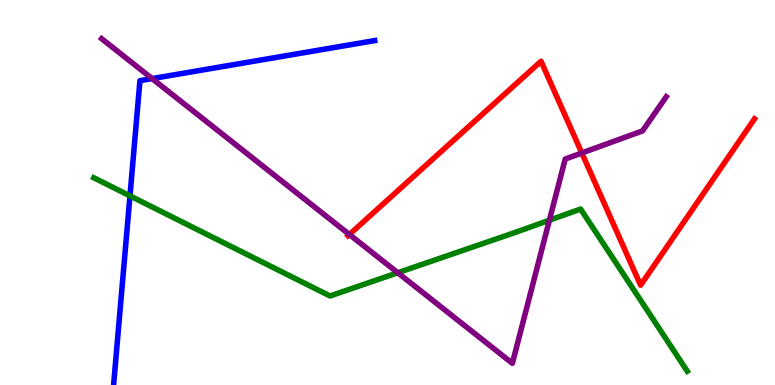[{'lines': ['blue', 'red'], 'intersections': []}, {'lines': ['green', 'red'], 'intersections': []}, {'lines': ['purple', 'red'], 'intersections': [{'x': 4.51, 'y': 3.91}, {'x': 7.51, 'y': 6.03}]}, {'lines': ['blue', 'green'], 'intersections': [{'x': 1.68, 'y': 4.91}]}, {'lines': ['blue', 'purple'], 'intersections': [{'x': 1.96, 'y': 7.96}]}, {'lines': ['green', 'purple'], 'intersections': [{'x': 5.13, 'y': 2.92}, {'x': 7.09, 'y': 4.28}]}]